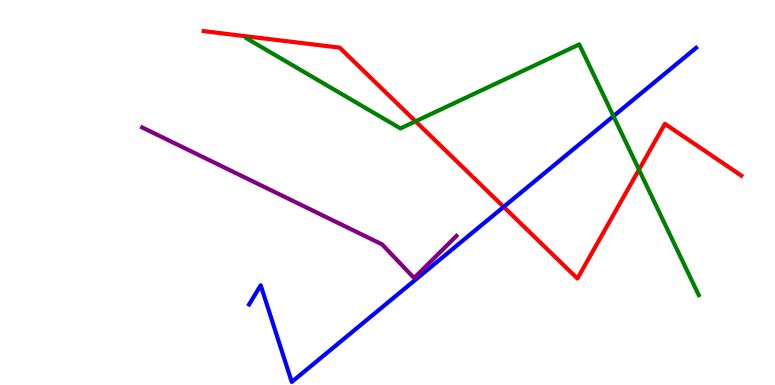[{'lines': ['blue', 'red'], 'intersections': [{'x': 6.5, 'y': 4.63}]}, {'lines': ['green', 'red'], 'intersections': [{'x': 5.36, 'y': 6.85}, {'x': 8.24, 'y': 5.59}]}, {'lines': ['purple', 'red'], 'intersections': []}, {'lines': ['blue', 'green'], 'intersections': [{'x': 7.92, 'y': 6.98}]}, {'lines': ['blue', 'purple'], 'intersections': []}, {'lines': ['green', 'purple'], 'intersections': []}]